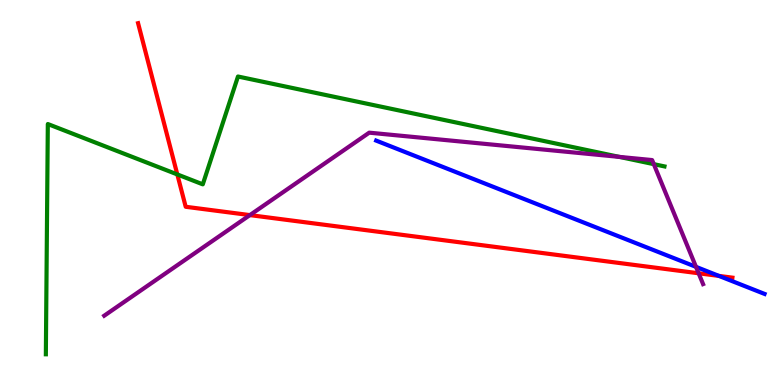[{'lines': ['blue', 'red'], 'intersections': [{'x': 9.28, 'y': 2.83}]}, {'lines': ['green', 'red'], 'intersections': [{'x': 2.29, 'y': 5.47}]}, {'lines': ['purple', 'red'], 'intersections': [{'x': 3.22, 'y': 4.41}, {'x': 9.01, 'y': 2.9}]}, {'lines': ['blue', 'green'], 'intersections': []}, {'lines': ['blue', 'purple'], 'intersections': [{'x': 8.98, 'y': 3.07}]}, {'lines': ['green', 'purple'], 'intersections': [{'x': 7.99, 'y': 5.93}, {'x': 8.44, 'y': 5.74}]}]